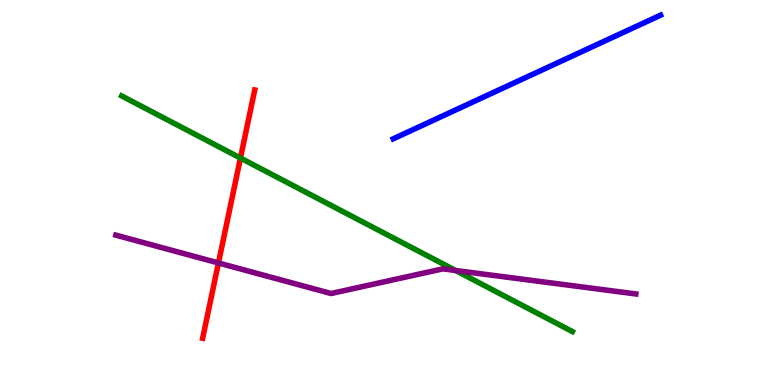[{'lines': ['blue', 'red'], 'intersections': []}, {'lines': ['green', 'red'], 'intersections': [{'x': 3.1, 'y': 5.9}]}, {'lines': ['purple', 'red'], 'intersections': [{'x': 2.82, 'y': 3.17}]}, {'lines': ['blue', 'green'], 'intersections': []}, {'lines': ['blue', 'purple'], 'intersections': []}, {'lines': ['green', 'purple'], 'intersections': [{'x': 5.88, 'y': 2.97}]}]